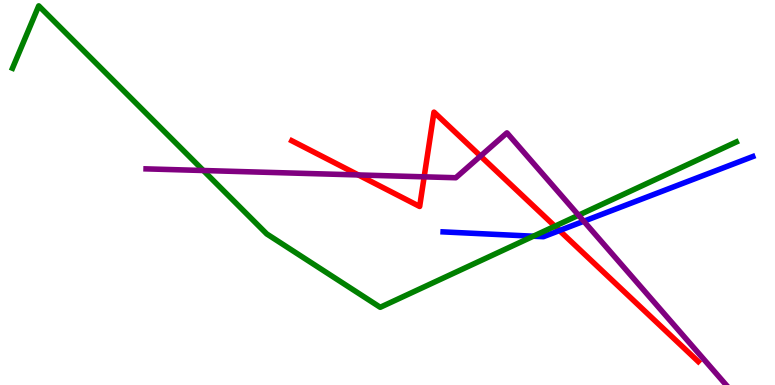[{'lines': ['blue', 'red'], 'intersections': [{'x': 7.22, 'y': 4.01}]}, {'lines': ['green', 'red'], 'intersections': [{'x': 7.16, 'y': 4.12}]}, {'lines': ['purple', 'red'], 'intersections': [{'x': 4.62, 'y': 5.46}, {'x': 5.47, 'y': 5.41}, {'x': 6.2, 'y': 5.95}]}, {'lines': ['blue', 'green'], 'intersections': [{'x': 6.88, 'y': 3.86}]}, {'lines': ['blue', 'purple'], 'intersections': [{'x': 7.53, 'y': 4.25}]}, {'lines': ['green', 'purple'], 'intersections': [{'x': 2.62, 'y': 5.57}, {'x': 7.47, 'y': 4.41}]}]